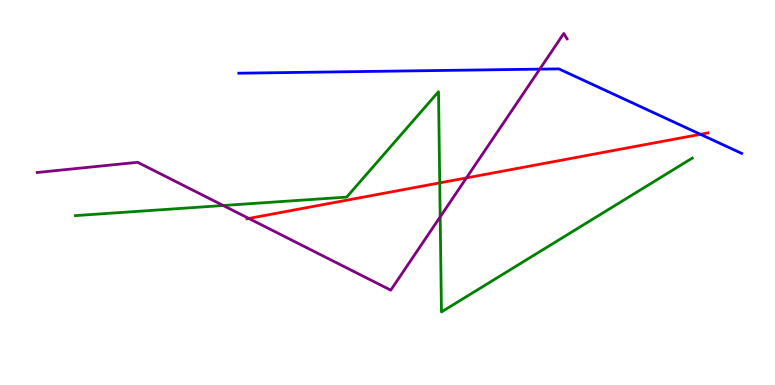[{'lines': ['blue', 'red'], 'intersections': [{'x': 9.04, 'y': 6.51}]}, {'lines': ['green', 'red'], 'intersections': [{'x': 5.67, 'y': 5.25}]}, {'lines': ['purple', 'red'], 'intersections': [{'x': 3.21, 'y': 4.33}, {'x': 6.02, 'y': 5.38}]}, {'lines': ['blue', 'green'], 'intersections': []}, {'lines': ['blue', 'purple'], 'intersections': [{'x': 6.96, 'y': 8.2}]}, {'lines': ['green', 'purple'], 'intersections': [{'x': 2.88, 'y': 4.66}, {'x': 5.68, 'y': 4.37}]}]